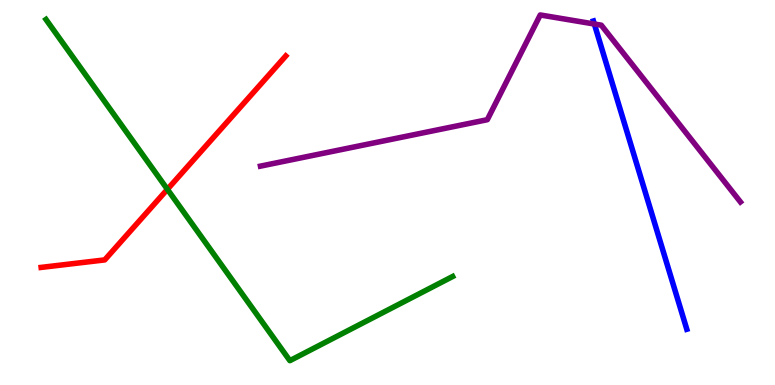[{'lines': ['blue', 'red'], 'intersections': []}, {'lines': ['green', 'red'], 'intersections': [{'x': 2.16, 'y': 5.08}]}, {'lines': ['purple', 'red'], 'intersections': []}, {'lines': ['blue', 'green'], 'intersections': []}, {'lines': ['blue', 'purple'], 'intersections': [{'x': 7.67, 'y': 9.38}]}, {'lines': ['green', 'purple'], 'intersections': []}]